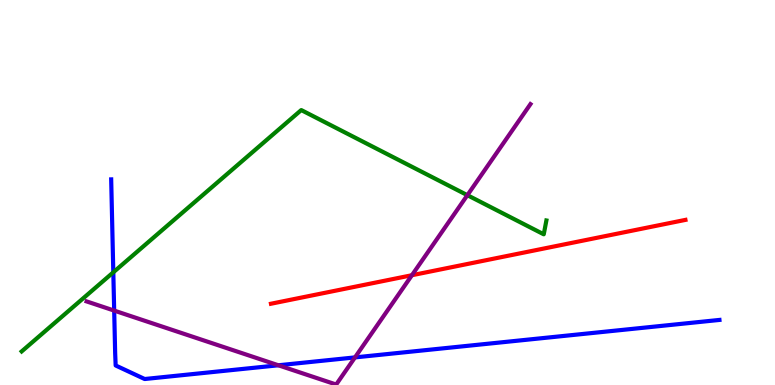[{'lines': ['blue', 'red'], 'intersections': []}, {'lines': ['green', 'red'], 'intersections': []}, {'lines': ['purple', 'red'], 'intersections': [{'x': 5.32, 'y': 2.85}]}, {'lines': ['blue', 'green'], 'intersections': [{'x': 1.46, 'y': 2.93}]}, {'lines': ['blue', 'purple'], 'intersections': [{'x': 1.47, 'y': 1.93}, {'x': 3.59, 'y': 0.512}, {'x': 4.58, 'y': 0.717}]}, {'lines': ['green', 'purple'], 'intersections': [{'x': 6.03, 'y': 4.93}]}]